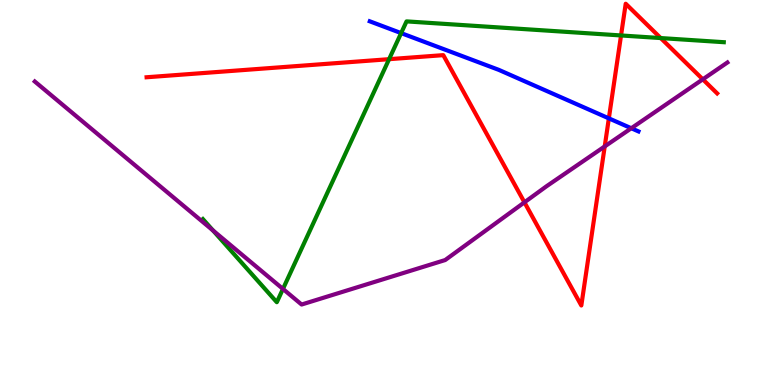[{'lines': ['blue', 'red'], 'intersections': [{'x': 7.86, 'y': 6.93}]}, {'lines': ['green', 'red'], 'intersections': [{'x': 5.02, 'y': 8.46}, {'x': 8.01, 'y': 9.08}, {'x': 8.53, 'y': 9.01}]}, {'lines': ['purple', 'red'], 'intersections': [{'x': 6.77, 'y': 4.74}, {'x': 7.8, 'y': 6.2}, {'x': 9.07, 'y': 7.94}]}, {'lines': ['blue', 'green'], 'intersections': [{'x': 5.18, 'y': 9.14}]}, {'lines': ['blue', 'purple'], 'intersections': [{'x': 8.15, 'y': 6.67}]}, {'lines': ['green', 'purple'], 'intersections': [{'x': 2.75, 'y': 4.01}, {'x': 3.65, 'y': 2.5}]}]